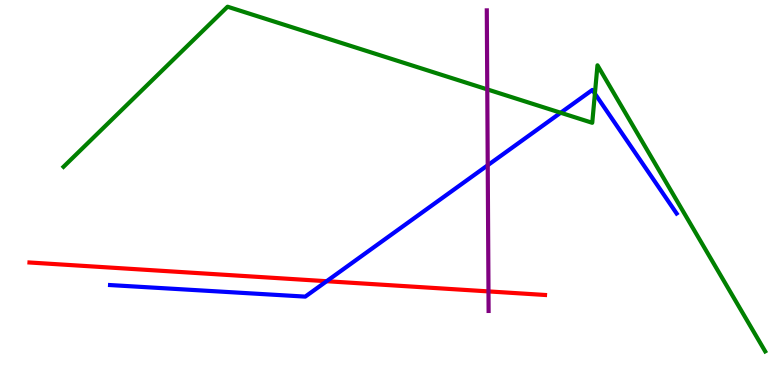[{'lines': ['blue', 'red'], 'intersections': [{'x': 4.21, 'y': 2.7}]}, {'lines': ['green', 'red'], 'intersections': []}, {'lines': ['purple', 'red'], 'intersections': [{'x': 6.3, 'y': 2.43}]}, {'lines': ['blue', 'green'], 'intersections': [{'x': 7.23, 'y': 7.07}, {'x': 7.68, 'y': 7.57}]}, {'lines': ['blue', 'purple'], 'intersections': [{'x': 6.29, 'y': 5.71}]}, {'lines': ['green', 'purple'], 'intersections': [{'x': 6.29, 'y': 7.68}]}]